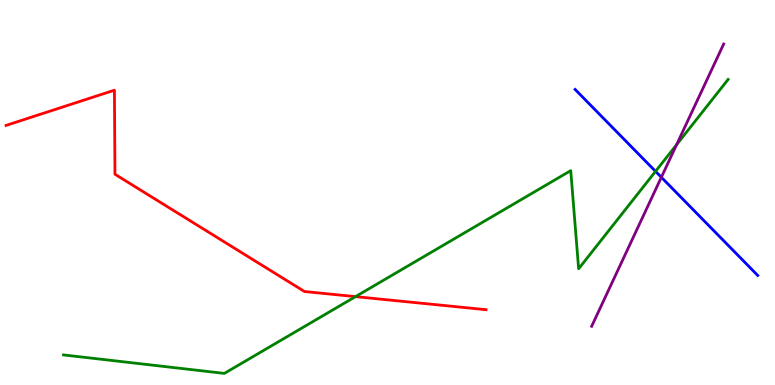[{'lines': ['blue', 'red'], 'intersections': []}, {'lines': ['green', 'red'], 'intersections': [{'x': 4.59, 'y': 2.3}]}, {'lines': ['purple', 'red'], 'intersections': []}, {'lines': ['blue', 'green'], 'intersections': [{'x': 8.46, 'y': 5.55}]}, {'lines': ['blue', 'purple'], 'intersections': [{'x': 8.53, 'y': 5.4}]}, {'lines': ['green', 'purple'], 'intersections': [{'x': 8.73, 'y': 6.24}]}]